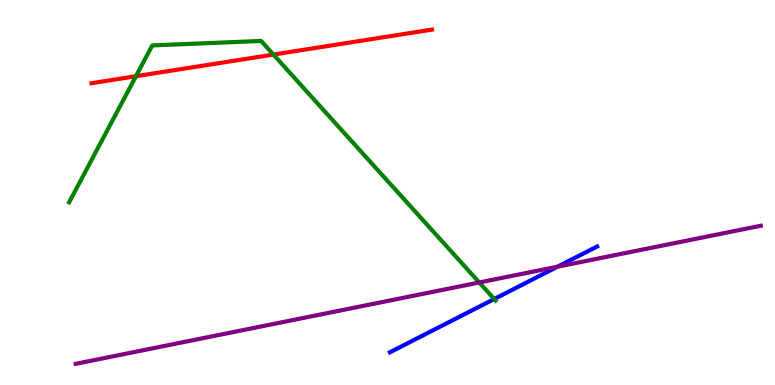[{'lines': ['blue', 'red'], 'intersections': []}, {'lines': ['green', 'red'], 'intersections': [{'x': 1.75, 'y': 8.02}, {'x': 3.53, 'y': 8.58}]}, {'lines': ['purple', 'red'], 'intersections': []}, {'lines': ['blue', 'green'], 'intersections': [{'x': 6.38, 'y': 2.23}]}, {'lines': ['blue', 'purple'], 'intersections': [{'x': 7.19, 'y': 3.07}]}, {'lines': ['green', 'purple'], 'intersections': [{'x': 6.18, 'y': 2.66}]}]